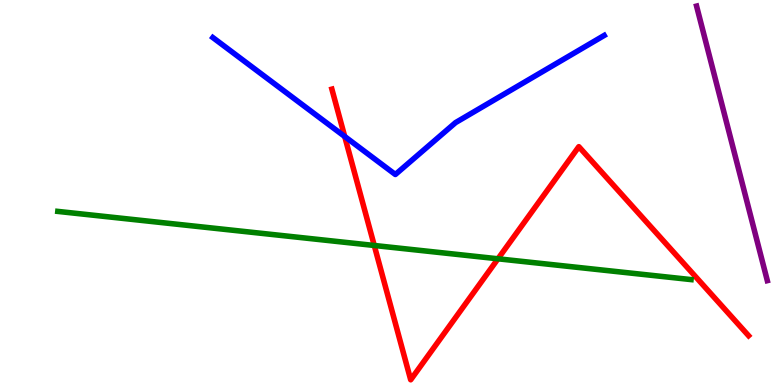[{'lines': ['blue', 'red'], 'intersections': [{'x': 4.45, 'y': 6.45}]}, {'lines': ['green', 'red'], 'intersections': [{'x': 4.83, 'y': 3.62}, {'x': 6.43, 'y': 3.28}]}, {'lines': ['purple', 'red'], 'intersections': []}, {'lines': ['blue', 'green'], 'intersections': []}, {'lines': ['blue', 'purple'], 'intersections': []}, {'lines': ['green', 'purple'], 'intersections': []}]